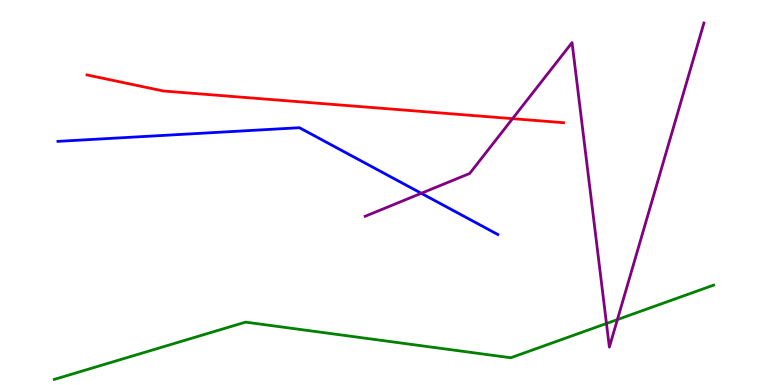[{'lines': ['blue', 'red'], 'intersections': []}, {'lines': ['green', 'red'], 'intersections': []}, {'lines': ['purple', 'red'], 'intersections': [{'x': 6.61, 'y': 6.92}]}, {'lines': ['blue', 'green'], 'intersections': []}, {'lines': ['blue', 'purple'], 'intersections': [{'x': 5.44, 'y': 4.98}]}, {'lines': ['green', 'purple'], 'intersections': [{'x': 7.83, 'y': 1.6}, {'x': 7.97, 'y': 1.7}]}]